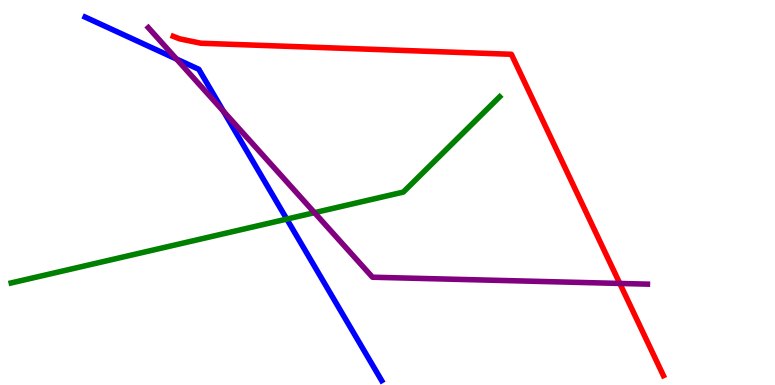[{'lines': ['blue', 'red'], 'intersections': []}, {'lines': ['green', 'red'], 'intersections': []}, {'lines': ['purple', 'red'], 'intersections': [{'x': 8.0, 'y': 2.64}]}, {'lines': ['blue', 'green'], 'intersections': [{'x': 3.7, 'y': 4.31}]}, {'lines': ['blue', 'purple'], 'intersections': [{'x': 2.28, 'y': 8.47}, {'x': 2.88, 'y': 7.11}]}, {'lines': ['green', 'purple'], 'intersections': [{'x': 4.06, 'y': 4.48}]}]